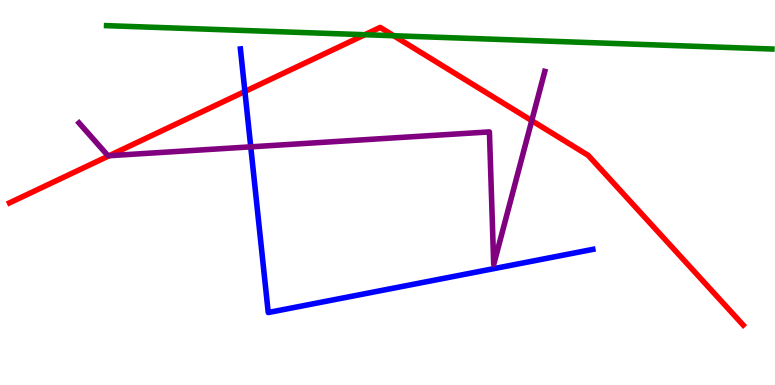[{'lines': ['blue', 'red'], 'intersections': [{'x': 3.16, 'y': 7.62}]}, {'lines': ['green', 'red'], 'intersections': [{'x': 4.71, 'y': 9.1}, {'x': 5.08, 'y': 9.07}]}, {'lines': ['purple', 'red'], 'intersections': [{'x': 1.41, 'y': 5.96}, {'x': 6.86, 'y': 6.87}]}, {'lines': ['blue', 'green'], 'intersections': []}, {'lines': ['blue', 'purple'], 'intersections': [{'x': 3.24, 'y': 6.19}]}, {'lines': ['green', 'purple'], 'intersections': []}]